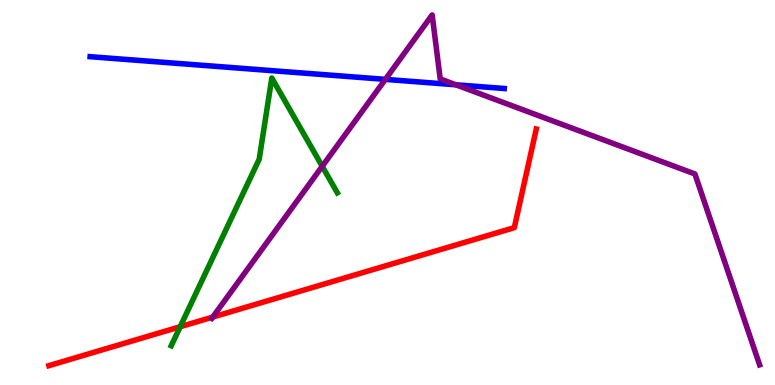[{'lines': ['blue', 'red'], 'intersections': []}, {'lines': ['green', 'red'], 'intersections': [{'x': 2.33, 'y': 1.51}]}, {'lines': ['purple', 'red'], 'intersections': [{'x': 2.74, 'y': 1.76}]}, {'lines': ['blue', 'green'], 'intersections': []}, {'lines': ['blue', 'purple'], 'intersections': [{'x': 4.97, 'y': 7.94}, {'x': 5.88, 'y': 7.8}]}, {'lines': ['green', 'purple'], 'intersections': [{'x': 4.16, 'y': 5.68}]}]